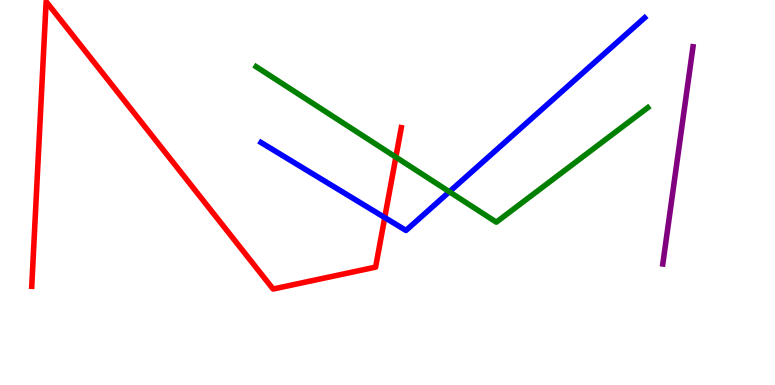[{'lines': ['blue', 'red'], 'intersections': [{'x': 4.96, 'y': 4.35}]}, {'lines': ['green', 'red'], 'intersections': [{'x': 5.11, 'y': 5.92}]}, {'lines': ['purple', 'red'], 'intersections': []}, {'lines': ['blue', 'green'], 'intersections': [{'x': 5.8, 'y': 5.02}]}, {'lines': ['blue', 'purple'], 'intersections': []}, {'lines': ['green', 'purple'], 'intersections': []}]